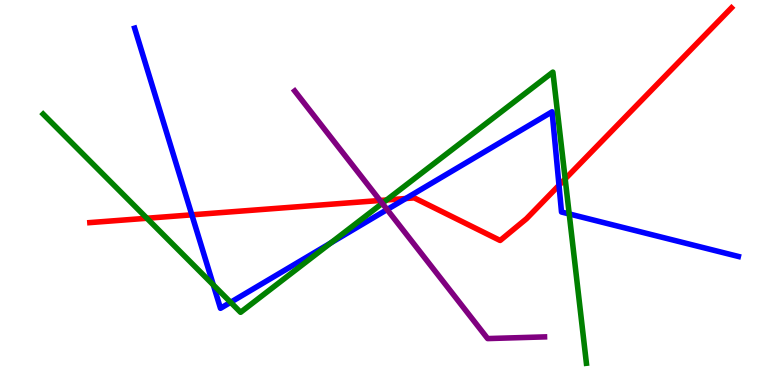[{'lines': ['blue', 'red'], 'intersections': [{'x': 2.48, 'y': 4.42}, {'x': 5.24, 'y': 4.84}, {'x': 7.21, 'y': 5.19}]}, {'lines': ['green', 'red'], 'intersections': [{'x': 1.9, 'y': 4.33}, {'x': 4.99, 'y': 4.81}, {'x': 7.29, 'y': 5.35}]}, {'lines': ['purple', 'red'], 'intersections': [{'x': 4.9, 'y': 4.79}]}, {'lines': ['blue', 'green'], 'intersections': [{'x': 2.75, 'y': 2.6}, {'x': 2.98, 'y': 2.15}, {'x': 4.27, 'y': 3.69}, {'x': 7.34, 'y': 4.44}]}, {'lines': ['blue', 'purple'], 'intersections': [{'x': 5.0, 'y': 4.56}]}, {'lines': ['green', 'purple'], 'intersections': [{'x': 4.93, 'y': 4.72}]}]